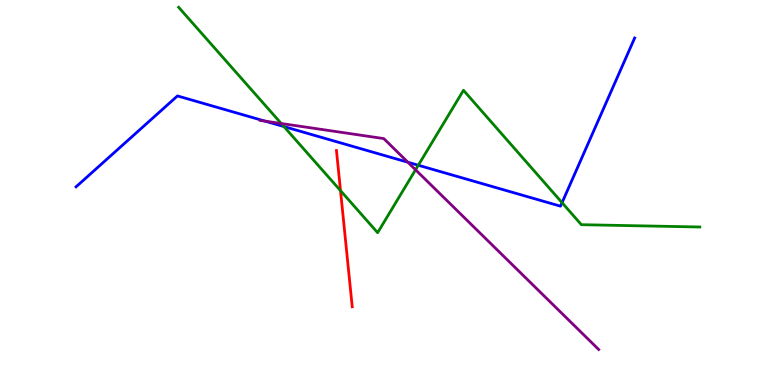[{'lines': ['blue', 'red'], 'intersections': []}, {'lines': ['green', 'red'], 'intersections': [{'x': 4.39, 'y': 5.05}]}, {'lines': ['purple', 'red'], 'intersections': []}, {'lines': ['blue', 'green'], 'intersections': [{'x': 3.66, 'y': 6.71}, {'x': 5.4, 'y': 5.71}, {'x': 7.25, 'y': 4.74}]}, {'lines': ['blue', 'purple'], 'intersections': [{'x': 3.42, 'y': 6.85}, {'x': 5.26, 'y': 5.79}]}, {'lines': ['green', 'purple'], 'intersections': [{'x': 3.63, 'y': 6.79}, {'x': 5.36, 'y': 5.59}]}]